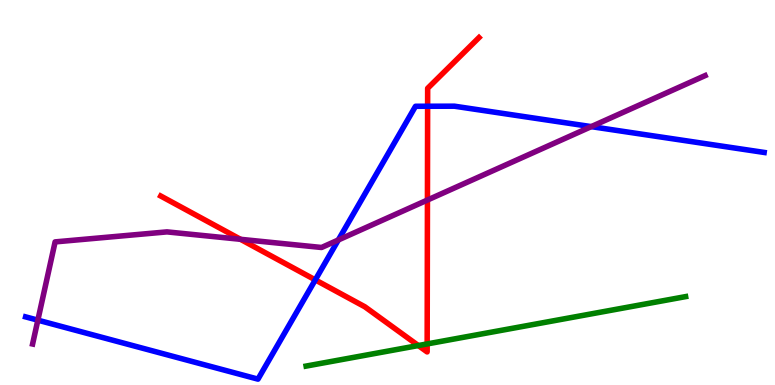[{'lines': ['blue', 'red'], 'intersections': [{'x': 4.07, 'y': 2.73}, {'x': 5.52, 'y': 7.24}]}, {'lines': ['green', 'red'], 'intersections': [{'x': 5.4, 'y': 1.02}, {'x': 5.51, 'y': 1.07}]}, {'lines': ['purple', 'red'], 'intersections': [{'x': 3.1, 'y': 3.78}, {'x': 5.52, 'y': 4.8}]}, {'lines': ['blue', 'green'], 'intersections': []}, {'lines': ['blue', 'purple'], 'intersections': [{'x': 0.489, 'y': 1.68}, {'x': 4.37, 'y': 3.77}, {'x': 7.63, 'y': 6.71}]}, {'lines': ['green', 'purple'], 'intersections': []}]